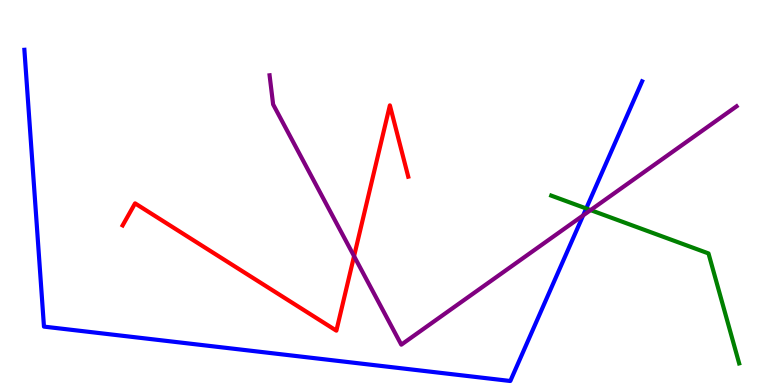[{'lines': ['blue', 'red'], 'intersections': []}, {'lines': ['green', 'red'], 'intersections': []}, {'lines': ['purple', 'red'], 'intersections': [{'x': 4.57, 'y': 3.35}]}, {'lines': ['blue', 'green'], 'intersections': [{'x': 7.56, 'y': 4.59}]}, {'lines': ['blue', 'purple'], 'intersections': [{'x': 7.52, 'y': 4.41}]}, {'lines': ['green', 'purple'], 'intersections': [{'x': 7.62, 'y': 4.54}]}]